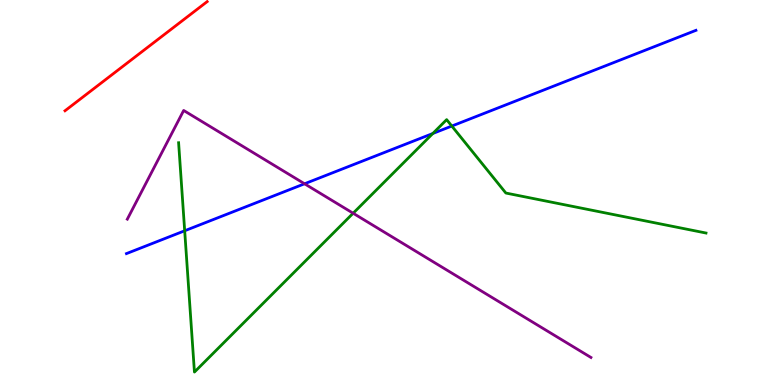[{'lines': ['blue', 'red'], 'intersections': []}, {'lines': ['green', 'red'], 'intersections': []}, {'lines': ['purple', 'red'], 'intersections': []}, {'lines': ['blue', 'green'], 'intersections': [{'x': 2.38, 'y': 4.01}, {'x': 5.58, 'y': 6.53}, {'x': 5.83, 'y': 6.73}]}, {'lines': ['blue', 'purple'], 'intersections': [{'x': 3.93, 'y': 5.23}]}, {'lines': ['green', 'purple'], 'intersections': [{'x': 4.56, 'y': 4.46}]}]